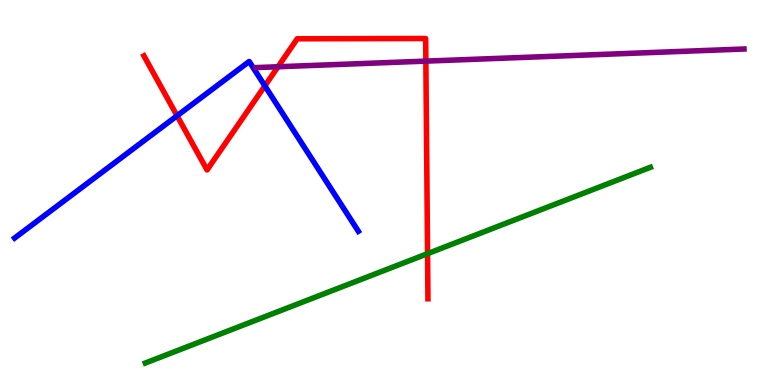[{'lines': ['blue', 'red'], 'intersections': [{'x': 2.28, 'y': 6.99}, {'x': 3.42, 'y': 7.77}]}, {'lines': ['green', 'red'], 'intersections': [{'x': 5.52, 'y': 3.41}]}, {'lines': ['purple', 'red'], 'intersections': [{'x': 3.59, 'y': 8.27}, {'x': 5.5, 'y': 8.41}]}, {'lines': ['blue', 'green'], 'intersections': []}, {'lines': ['blue', 'purple'], 'intersections': []}, {'lines': ['green', 'purple'], 'intersections': []}]